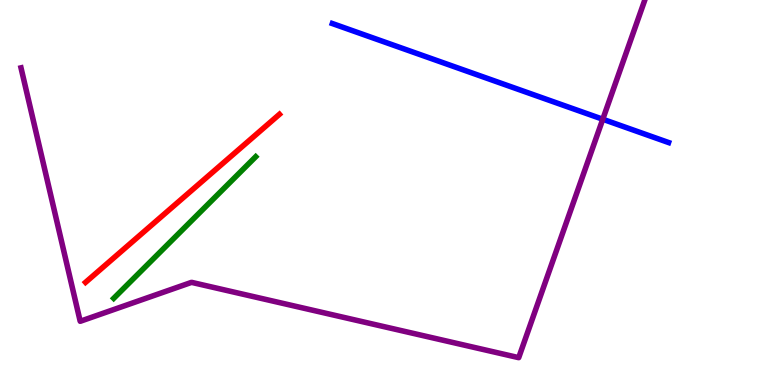[{'lines': ['blue', 'red'], 'intersections': []}, {'lines': ['green', 'red'], 'intersections': []}, {'lines': ['purple', 'red'], 'intersections': []}, {'lines': ['blue', 'green'], 'intersections': []}, {'lines': ['blue', 'purple'], 'intersections': [{'x': 7.78, 'y': 6.9}]}, {'lines': ['green', 'purple'], 'intersections': []}]